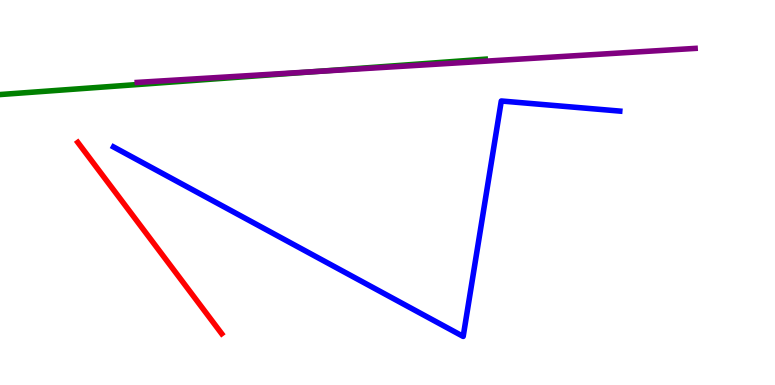[{'lines': ['blue', 'red'], 'intersections': []}, {'lines': ['green', 'red'], 'intersections': []}, {'lines': ['purple', 'red'], 'intersections': []}, {'lines': ['blue', 'green'], 'intersections': []}, {'lines': ['blue', 'purple'], 'intersections': []}, {'lines': ['green', 'purple'], 'intersections': [{'x': 4.08, 'y': 8.14}]}]